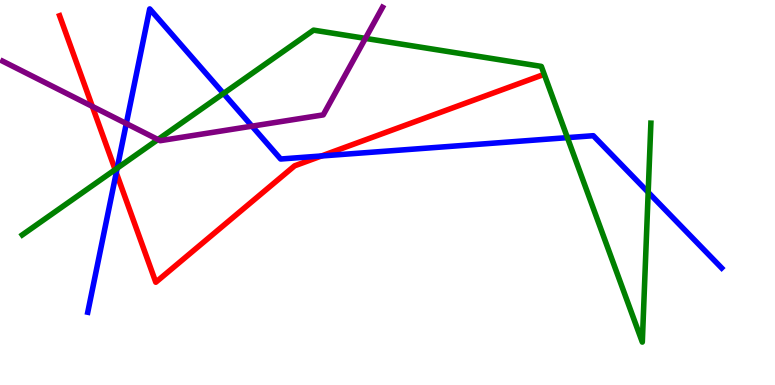[{'lines': ['blue', 'red'], 'intersections': [{'x': 1.5, 'y': 5.51}, {'x': 4.15, 'y': 5.95}]}, {'lines': ['green', 'red'], 'intersections': [{'x': 1.49, 'y': 5.59}]}, {'lines': ['purple', 'red'], 'intersections': [{'x': 1.19, 'y': 7.24}]}, {'lines': ['blue', 'green'], 'intersections': [{'x': 1.51, 'y': 5.63}, {'x': 2.88, 'y': 7.57}, {'x': 7.32, 'y': 6.42}, {'x': 8.36, 'y': 5.01}]}, {'lines': ['blue', 'purple'], 'intersections': [{'x': 1.63, 'y': 6.79}, {'x': 3.25, 'y': 6.72}]}, {'lines': ['green', 'purple'], 'intersections': [{'x': 2.04, 'y': 6.38}, {'x': 4.71, 'y': 9.0}]}]